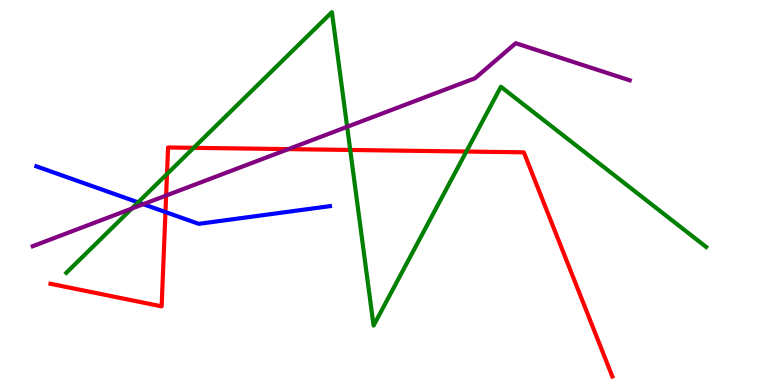[{'lines': ['blue', 'red'], 'intersections': [{'x': 2.13, 'y': 4.49}]}, {'lines': ['green', 'red'], 'intersections': [{'x': 2.15, 'y': 5.48}, {'x': 2.5, 'y': 6.16}, {'x': 4.52, 'y': 6.1}, {'x': 6.02, 'y': 6.06}]}, {'lines': ['purple', 'red'], 'intersections': [{'x': 2.14, 'y': 4.92}, {'x': 3.72, 'y': 6.13}]}, {'lines': ['blue', 'green'], 'intersections': [{'x': 1.78, 'y': 4.74}]}, {'lines': ['blue', 'purple'], 'intersections': [{'x': 1.85, 'y': 4.7}]}, {'lines': ['green', 'purple'], 'intersections': [{'x': 1.7, 'y': 4.58}, {'x': 4.48, 'y': 6.71}]}]